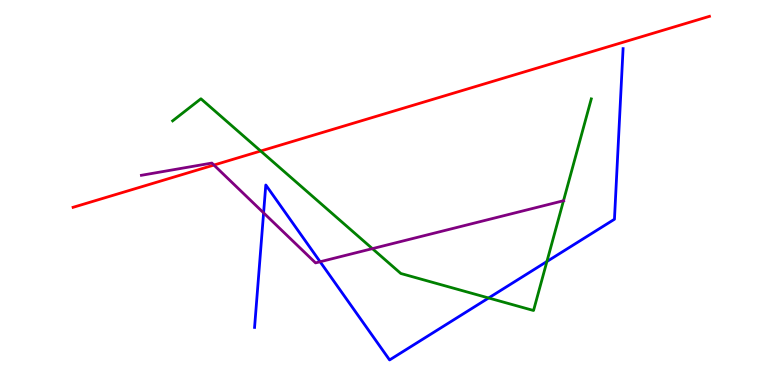[{'lines': ['blue', 'red'], 'intersections': []}, {'lines': ['green', 'red'], 'intersections': [{'x': 3.36, 'y': 6.08}]}, {'lines': ['purple', 'red'], 'intersections': [{'x': 2.76, 'y': 5.71}]}, {'lines': ['blue', 'green'], 'intersections': [{'x': 6.3, 'y': 2.26}, {'x': 7.06, 'y': 3.21}]}, {'lines': ['blue', 'purple'], 'intersections': [{'x': 3.4, 'y': 4.47}, {'x': 4.13, 'y': 3.2}]}, {'lines': ['green', 'purple'], 'intersections': [{'x': 4.81, 'y': 3.54}, {'x': 7.27, 'y': 4.79}]}]